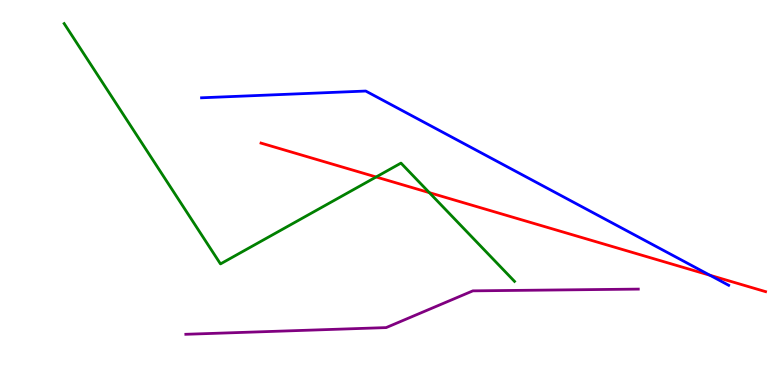[{'lines': ['blue', 'red'], 'intersections': [{'x': 9.16, 'y': 2.85}]}, {'lines': ['green', 'red'], 'intersections': [{'x': 4.85, 'y': 5.4}, {'x': 5.54, 'y': 5.0}]}, {'lines': ['purple', 'red'], 'intersections': []}, {'lines': ['blue', 'green'], 'intersections': []}, {'lines': ['blue', 'purple'], 'intersections': []}, {'lines': ['green', 'purple'], 'intersections': []}]